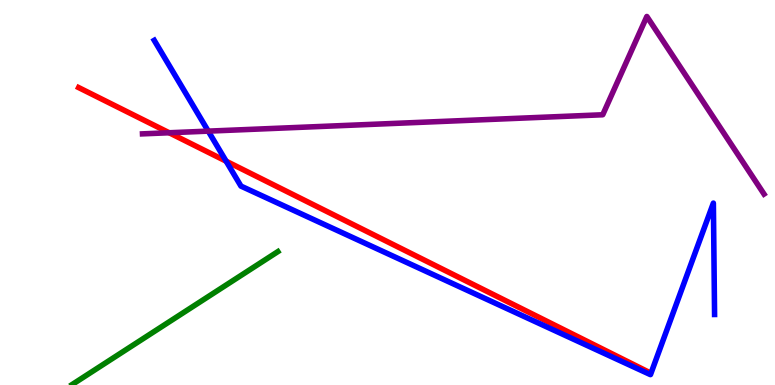[{'lines': ['blue', 'red'], 'intersections': [{'x': 2.92, 'y': 5.81}]}, {'lines': ['green', 'red'], 'intersections': []}, {'lines': ['purple', 'red'], 'intersections': [{'x': 2.18, 'y': 6.55}]}, {'lines': ['blue', 'green'], 'intersections': []}, {'lines': ['blue', 'purple'], 'intersections': [{'x': 2.69, 'y': 6.59}]}, {'lines': ['green', 'purple'], 'intersections': []}]